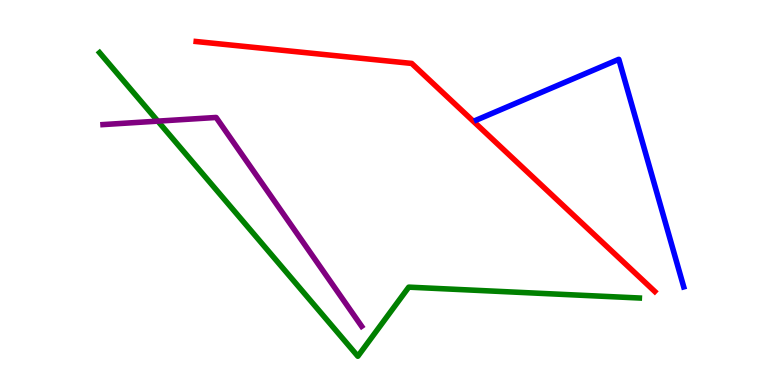[{'lines': ['blue', 'red'], 'intersections': []}, {'lines': ['green', 'red'], 'intersections': []}, {'lines': ['purple', 'red'], 'intersections': []}, {'lines': ['blue', 'green'], 'intersections': []}, {'lines': ['blue', 'purple'], 'intersections': []}, {'lines': ['green', 'purple'], 'intersections': [{'x': 2.04, 'y': 6.85}]}]